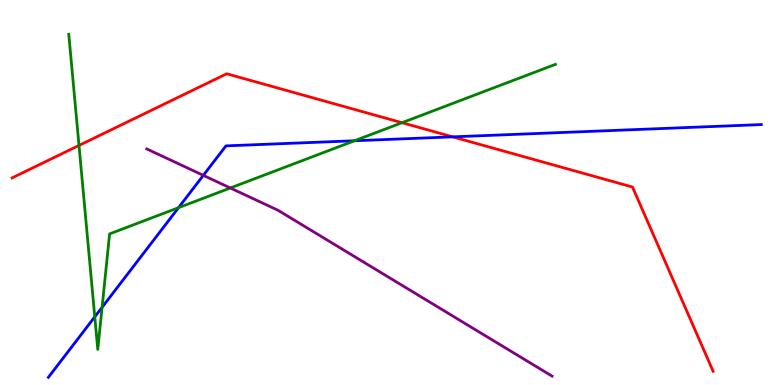[{'lines': ['blue', 'red'], 'intersections': [{'x': 5.84, 'y': 6.45}]}, {'lines': ['green', 'red'], 'intersections': [{'x': 1.02, 'y': 6.22}, {'x': 5.19, 'y': 6.81}]}, {'lines': ['purple', 'red'], 'intersections': []}, {'lines': ['blue', 'green'], 'intersections': [{'x': 1.22, 'y': 1.77}, {'x': 1.32, 'y': 2.02}, {'x': 2.3, 'y': 4.61}, {'x': 4.57, 'y': 6.34}]}, {'lines': ['blue', 'purple'], 'intersections': [{'x': 2.62, 'y': 5.45}]}, {'lines': ['green', 'purple'], 'intersections': [{'x': 2.97, 'y': 5.12}]}]